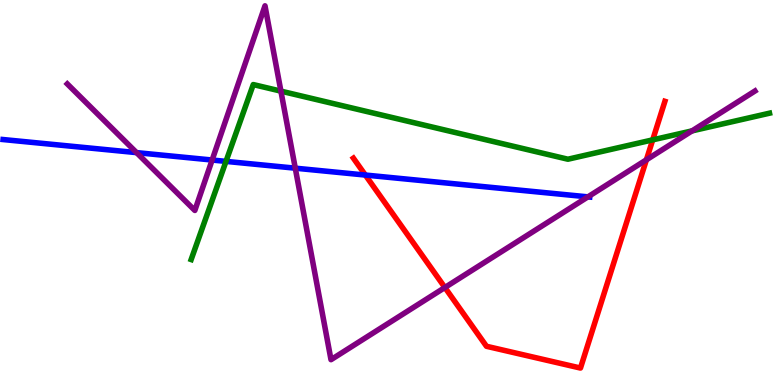[{'lines': ['blue', 'red'], 'intersections': [{'x': 4.71, 'y': 5.45}]}, {'lines': ['green', 'red'], 'intersections': [{'x': 8.42, 'y': 6.37}]}, {'lines': ['purple', 'red'], 'intersections': [{'x': 5.74, 'y': 2.53}, {'x': 8.34, 'y': 5.85}]}, {'lines': ['blue', 'green'], 'intersections': [{'x': 2.92, 'y': 5.81}]}, {'lines': ['blue', 'purple'], 'intersections': [{'x': 1.76, 'y': 6.04}, {'x': 2.74, 'y': 5.84}, {'x': 3.81, 'y': 5.63}, {'x': 7.59, 'y': 4.89}]}, {'lines': ['green', 'purple'], 'intersections': [{'x': 3.62, 'y': 7.63}, {'x': 8.93, 'y': 6.6}]}]